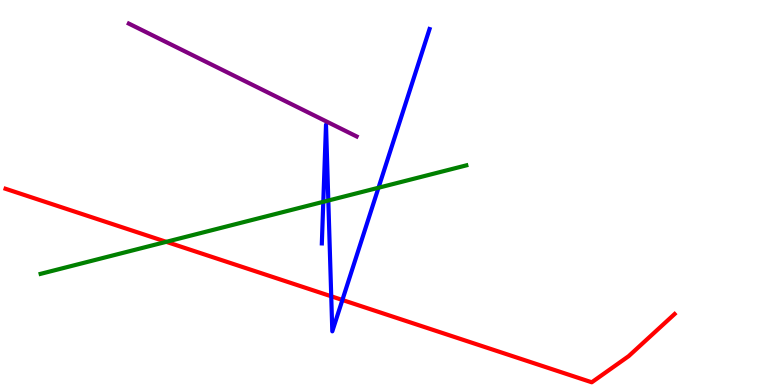[{'lines': ['blue', 'red'], 'intersections': [{'x': 4.27, 'y': 2.3}, {'x': 4.42, 'y': 2.21}]}, {'lines': ['green', 'red'], 'intersections': [{'x': 2.15, 'y': 3.72}]}, {'lines': ['purple', 'red'], 'intersections': []}, {'lines': ['blue', 'green'], 'intersections': [{'x': 4.17, 'y': 4.76}, {'x': 4.24, 'y': 4.79}, {'x': 4.88, 'y': 5.12}]}, {'lines': ['blue', 'purple'], 'intersections': []}, {'lines': ['green', 'purple'], 'intersections': []}]